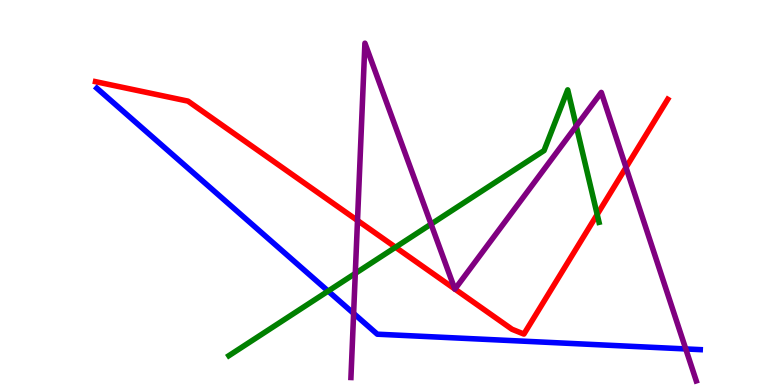[{'lines': ['blue', 'red'], 'intersections': []}, {'lines': ['green', 'red'], 'intersections': [{'x': 5.1, 'y': 3.58}, {'x': 7.71, 'y': 4.43}]}, {'lines': ['purple', 'red'], 'intersections': [{'x': 4.61, 'y': 4.27}, {'x': 5.87, 'y': 2.49}, {'x': 5.87, 'y': 2.49}, {'x': 8.08, 'y': 5.65}]}, {'lines': ['blue', 'green'], 'intersections': [{'x': 4.23, 'y': 2.44}]}, {'lines': ['blue', 'purple'], 'intersections': [{'x': 4.56, 'y': 1.86}, {'x': 8.85, 'y': 0.937}]}, {'lines': ['green', 'purple'], 'intersections': [{'x': 4.58, 'y': 2.9}, {'x': 5.56, 'y': 4.18}, {'x': 7.44, 'y': 6.73}]}]